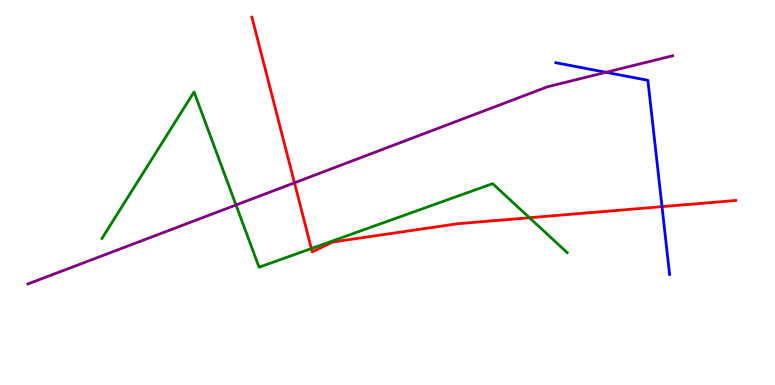[{'lines': ['blue', 'red'], 'intersections': [{'x': 8.54, 'y': 4.63}]}, {'lines': ['green', 'red'], 'intersections': [{'x': 4.02, 'y': 3.54}, {'x': 6.83, 'y': 4.34}]}, {'lines': ['purple', 'red'], 'intersections': [{'x': 3.8, 'y': 5.25}]}, {'lines': ['blue', 'green'], 'intersections': []}, {'lines': ['blue', 'purple'], 'intersections': [{'x': 7.82, 'y': 8.12}]}, {'lines': ['green', 'purple'], 'intersections': [{'x': 3.05, 'y': 4.68}]}]